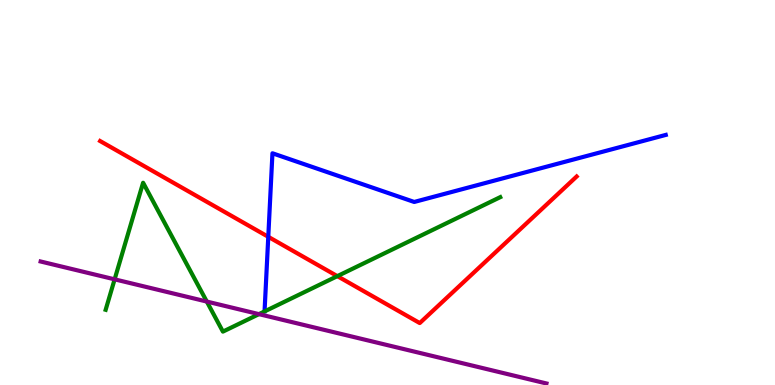[{'lines': ['blue', 'red'], 'intersections': [{'x': 3.46, 'y': 3.85}]}, {'lines': ['green', 'red'], 'intersections': [{'x': 4.35, 'y': 2.83}]}, {'lines': ['purple', 'red'], 'intersections': []}, {'lines': ['blue', 'green'], 'intersections': []}, {'lines': ['blue', 'purple'], 'intersections': []}, {'lines': ['green', 'purple'], 'intersections': [{'x': 1.48, 'y': 2.74}, {'x': 2.67, 'y': 2.17}, {'x': 3.34, 'y': 1.84}]}]